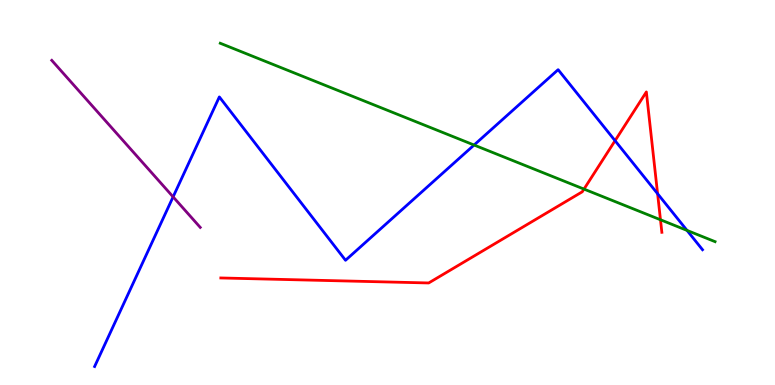[{'lines': ['blue', 'red'], 'intersections': [{'x': 7.94, 'y': 6.35}, {'x': 8.49, 'y': 4.97}]}, {'lines': ['green', 'red'], 'intersections': [{'x': 7.54, 'y': 5.09}, {'x': 8.52, 'y': 4.29}]}, {'lines': ['purple', 'red'], 'intersections': []}, {'lines': ['blue', 'green'], 'intersections': [{'x': 6.12, 'y': 6.23}, {'x': 8.86, 'y': 4.02}]}, {'lines': ['blue', 'purple'], 'intersections': [{'x': 2.23, 'y': 4.89}]}, {'lines': ['green', 'purple'], 'intersections': []}]